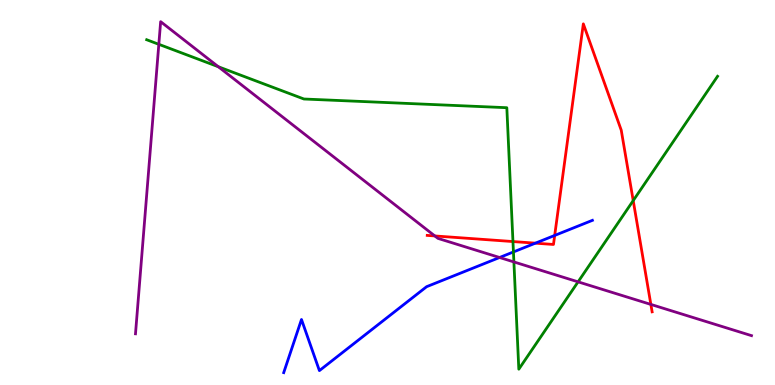[{'lines': ['blue', 'red'], 'intersections': [{'x': 6.91, 'y': 3.68}, {'x': 7.16, 'y': 3.88}]}, {'lines': ['green', 'red'], 'intersections': [{'x': 6.62, 'y': 3.73}, {'x': 8.17, 'y': 4.79}]}, {'lines': ['purple', 'red'], 'intersections': [{'x': 5.61, 'y': 3.87}, {'x': 8.4, 'y': 2.09}]}, {'lines': ['blue', 'green'], 'intersections': [{'x': 6.63, 'y': 3.46}]}, {'lines': ['blue', 'purple'], 'intersections': [{'x': 6.45, 'y': 3.31}]}, {'lines': ['green', 'purple'], 'intersections': [{'x': 2.05, 'y': 8.85}, {'x': 2.82, 'y': 8.27}, {'x': 6.63, 'y': 3.2}, {'x': 7.46, 'y': 2.68}]}]